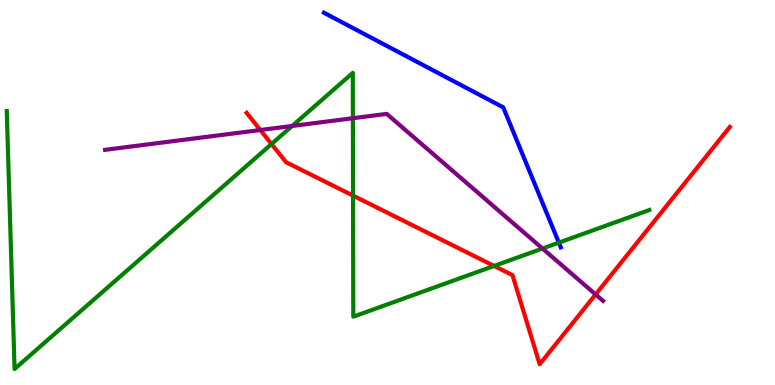[{'lines': ['blue', 'red'], 'intersections': []}, {'lines': ['green', 'red'], 'intersections': [{'x': 3.5, 'y': 6.26}, {'x': 4.56, 'y': 4.92}, {'x': 6.38, 'y': 3.09}]}, {'lines': ['purple', 'red'], 'intersections': [{'x': 3.36, 'y': 6.62}, {'x': 7.69, 'y': 2.35}]}, {'lines': ['blue', 'green'], 'intersections': [{'x': 7.21, 'y': 3.7}]}, {'lines': ['blue', 'purple'], 'intersections': []}, {'lines': ['green', 'purple'], 'intersections': [{'x': 3.77, 'y': 6.73}, {'x': 4.55, 'y': 6.93}, {'x': 7.0, 'y': 3.54}]}]